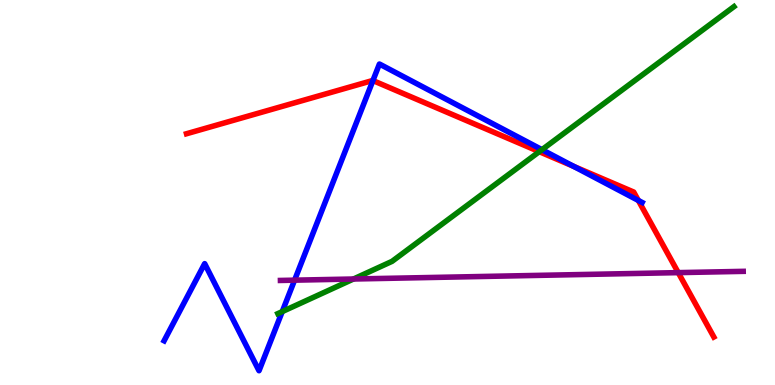[{'lines': ['blue', 'red'], 'intersections': [{'x': 4.81, 'y': 7.91}, {'x': 7.4, 'y': 5.68}, {'x': 8.24, 'y': 4.79}]}, {'lines': ['green', 'red'], 'intersections': [{'x': 6.96, 'y': 6.06}]}, {'lines': ['purple', 'red'], 'intersections': [{'x': 8.75, 'y': 2.92}]}, {'lines': ['blue', 'green'], 'intersections': [{'x': 3.64, 'y': 1.91}, {'x': 6.99, 'y': 6.11}]}, {'lines': ['blue', 'purple'], 'intersections': [{'x': 3.8, 'y': 2.72}]}, {'lines': ['green', 'purple'], 'intersections': [{'x': 4.56, 'y': 2.75}]}]